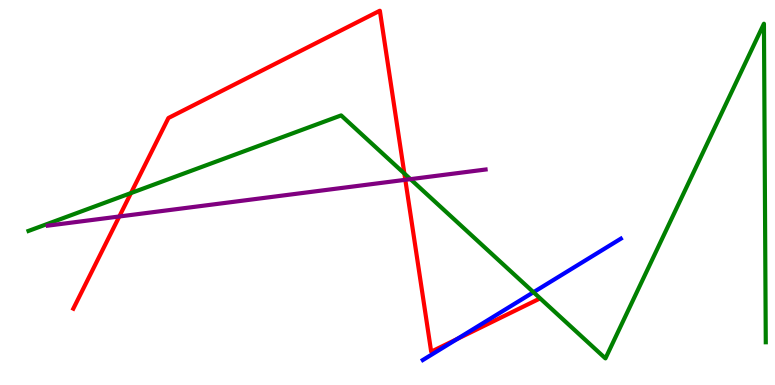[{'lines': ['blue', 'red'], 'intersections': [{'x': 5.9, 'y': 1.19}]}, {'lines': ['green', 'red'], 'intersections': [{'x': 1.69, 'y': 4.99}, {'x': 5.22, 'y': 5.49}]}, {'lines': ['purple', 'red'], 'intersections': [{'x': 1.54, 'y': 4.38}, {'x': 5.23, 'y': 5.33}]}, {'lines': ['blue', 'green'], 'intersections': [{'x': 6.88, 'y': 2.41}]}, {'lines': ['blue', 'purple'], 'intersections': []}, {'lines': ['green', 'purple'], 'intersections': [{'x': 5.3, 'y': 5.35}]}]